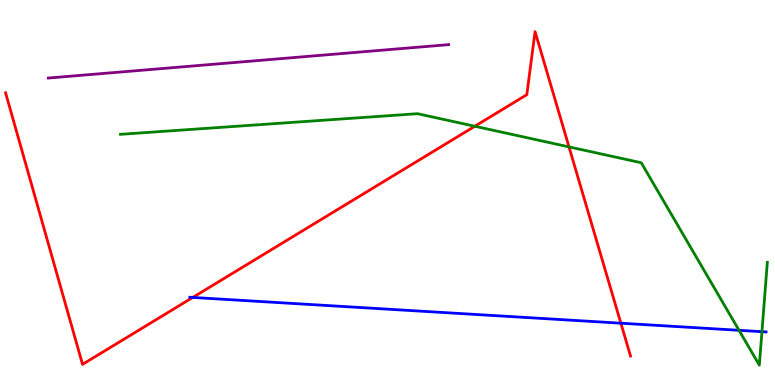[{'lines': ['blue', 'red'], 'intersections': [{'x': 2.49, 'y': 2.27}, {'x': 8.01, 'y': 1.61}]}, {'lines': ['green', 'red'], 'intersections': [{'x': 6.13, 'y': 6.72}, {'x': 7.34, 'y': 6.18}]}, {'lines': ['purple', 'red'], 'intersections': []}, {'lines': ['blue', 'green'], 'intersections': [{'x': 9.54, 'y': 1.42}, {'x': 9.83, 'y': 1.38}]}, {'lines': ['blue', 'purple'], 'intersections': []}, {'lines': ['green', 'purple'], 'intersections': []}]